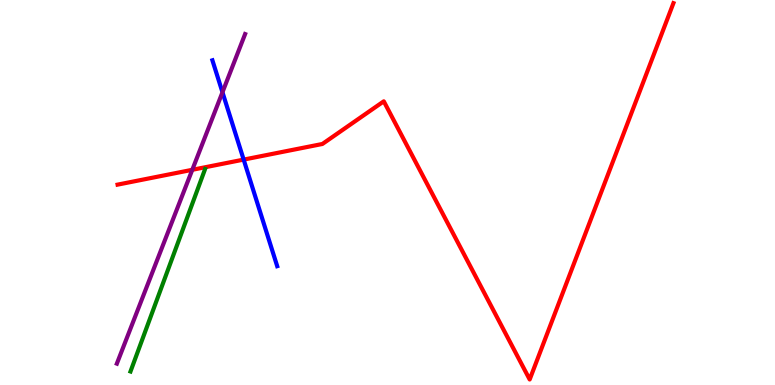[{'lines': ['blue', 'red'], 'intersections': [{'x': 3.14, 'y': 5.85}]}, {'lines': ['green', 'red'], 'intersections': []}, {'lines': ['purple', 'red'], 'intersections': [{'x': 2.48, 'y': 5.59}]}, {'lines': ['blue', 'green'], 'intersections': []}, {'lines': ['blue', 'purple'], 'intersections': [{'x': 2.87, 'y': 7.6}]}, {'lines': ['green', 'purple'], 'intersections': []}]